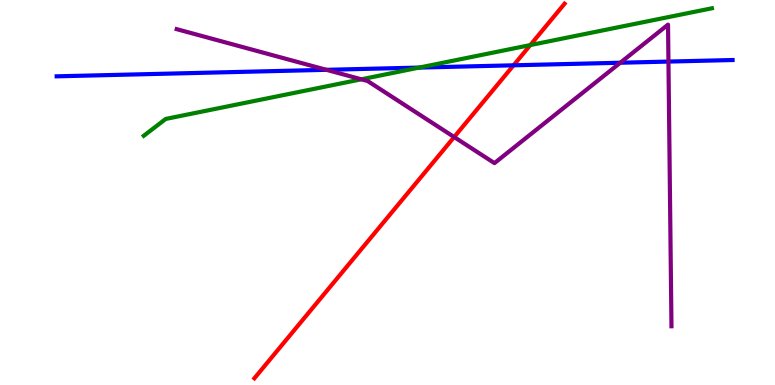[{'lines': ['blue', 'red'], 'intersections': [{'x': 6.63, 'y': 8.3}]}, {'lines': ['green', 'red'], 'intersections': [{'x': 6.84, 'y': 8.83}]}, {'lines': ['purple', 'red'], 'intersections': [{'x': 5.86, 'y': 6.44}]}, {'lines': ['blue', 'green'], 'intersections': [{'x': 5.41, 'y': 8.24}]}, {'lines': ['blue', 'purple'], 'intersections': [{'x': 4.21, 'y': 8.19}, {'x': 8.0, 'y': 8.37}, {'x': 8.63, 'y': 8.4}]}, {'lines': ['green', 'purple'], 'intersections': [{'x': 4.66, 'y': 7.94}]}]